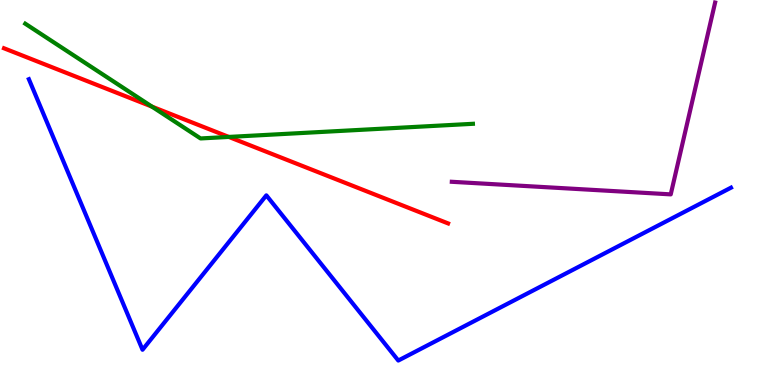[{'lines': ['blue', 'red'], 'intersections': []}, {'lines': ['green', 'red'], 'intersections': [{'x': 1.96, 'y': 7.23}, {'x': 2.95, 'y': 6.44}]}, {'lines': ['purple', 'red'], 'intersections': []}, {'lines': ['blue', 'green'], 'intersections': []}, {'lines': ['blue', 'purple'], 'intersections': []}, {'lines': ['green', 'purple'], 'intersections': []}]